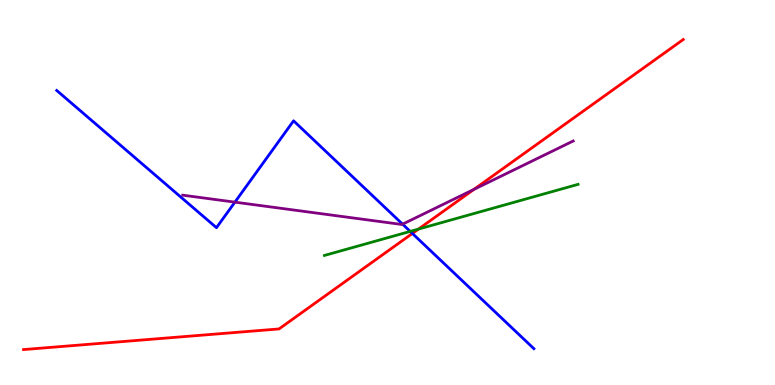[{'lines': ['blue', 'red'], 'intersections': [{'x': 5.32, 'y': 3.94}]}, {'lines': ['green', 'red'], 'intersections': [{'x': 5.4, 'y': 4.05}]}, {'lines': ['purple', 'red'], 'intersections': [{'x': 6.12, 'y': 5.08}]}, {'lines': ['blue', 'green'], 'intersections': [{'x': 5.29, 'y': 3.99}]}, {'lines': ['blue', 'purple'], 'intersections': [{'x': 3.03, 'y': 4.75}, {'x': 5.19, 'y': 4.18}]}, {'lines': ['green', 'purple'], 'intersections': []}]